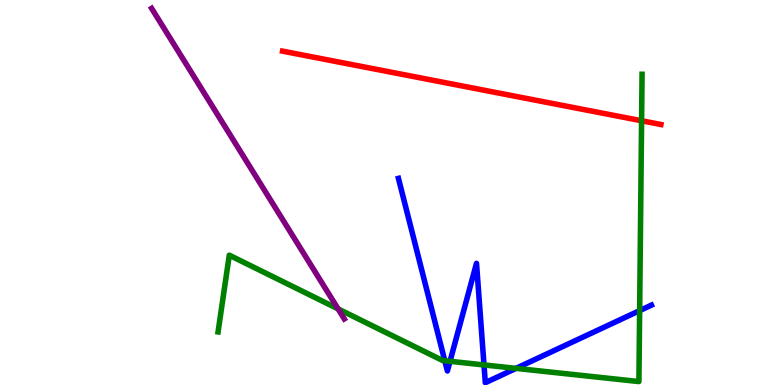[{'lines': ['blue', 'red'], 'intersections': []}, {'lines': ['green', 'red'], 'intersections': [{'x': 8.28, 'y': 6.86}]}, {'lines': ['purple', 'red'], 'intersections': []}, {'lines': ['blue', 'green'], 'intersections': [{'x': 5.74, 'y': 0.63}, {'x': 5.81, 'y': 0.616}, {'x': 6.25, 'y': 0.521}, {'x': 6.66, 'y': 0.432}, {'x': 8.25, 'y': 1.93}]}, {'lines': ['blue', 'purple'], 'intersections': []}, {'lines': ['green', 'purple'], 'intersections': [{'x': 4.36, 'y': 1.98}]}]